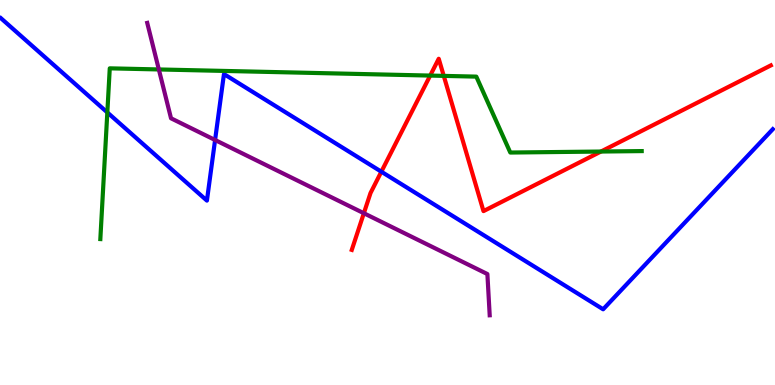[{'lines': ['blue', 'red'], 'intersections': [{'x': 4.92, 'y': 5.54}]}, {'lines': ['green', 'red'], 'intersections': [{'x': 5.55, 'y': 8.04}, {'x': 5.73, 'y': 8.03}, {'x': 7.75, 'y': 6.06}]}, {'lines': ['purple', 'red'], 'intersections': [{'x': 4.69, 'y': 4.46}]}, {'lines': ['blue', 'green'], 'intersections': [{'x': 1.38, 'y': 7.08}]}, {'lines': ['blue', 'purple'], 'intersections': [{'x': 2.78, 'y': 6.36}]}, {'lines': ['green', 'purple'], 'intersections': [{'x': 2.05, 'y': 8.2}]}]